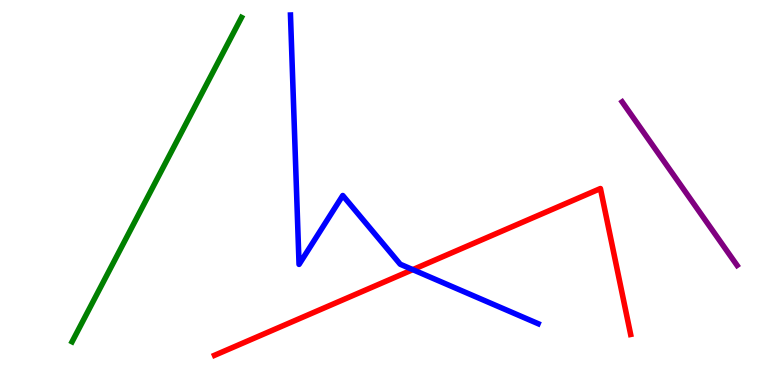[{'lines': ['blue', 'red'], 'intersections': [{'x': 5.33, 'y': 3.0}]}, {'lines': ['green', 'red'], 'intersections': []}, {'lines': ['purple', 'red'], 'intersections': []}, {'lines': ['blue', 'green'], 'intersections': []}, {'lines': ['blue', 'purple'], 'intersections': []}, {'lines': ['green', 'purple'], 'intersections': []}]